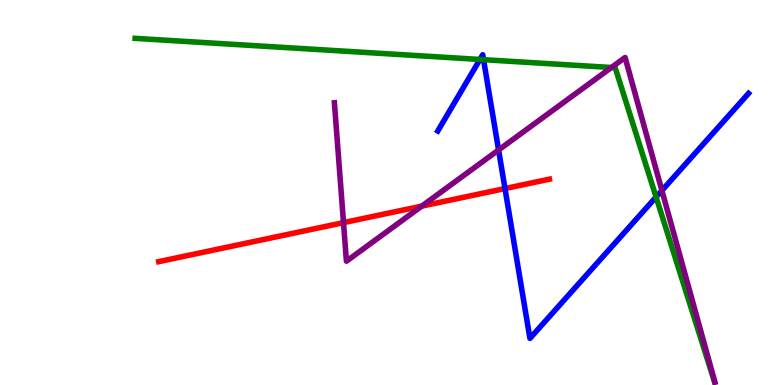[{'lines': ['blue', 'red'], 'intersections': [{'x': 6.52, 'y': 5.1}]}, {'lines': ['green', 'red'], 'intersections': []}, {'lines': ['purple', 'red'], 'intersections': [{'x': 4.43, 'y': 4.22}, {'x': 5.44, 'y': 4.65}]}, {'lines': ['blue', 'green'], 'intersections': [{'x': 6.19, 'y': 8.46}, {'x': 6.24, 'y': 8.45}, {'x': 8.47, 'y': 4.88}]}, {'lines': ['blue', 'purple'], 'intersections': [{'x': 6.43, 'y': 6.1}, {'x': 8.54, 'y': 5.05}]}, {'lines': ['green', 'purple'], 'intersections': [{'x': 7.89, 'y': 8.25}]}]